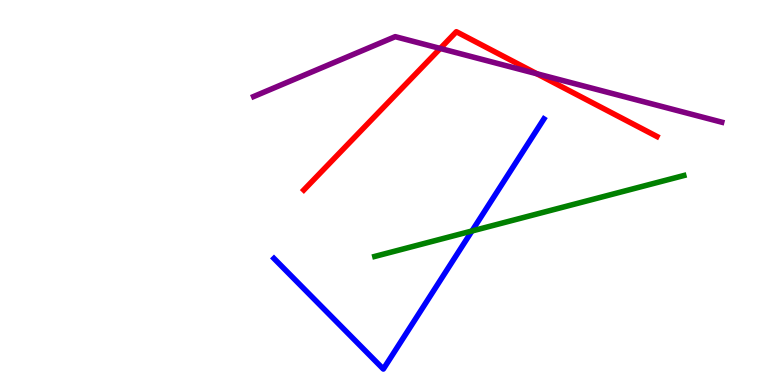[{'lines': ['blue', 'red'], 'intersections': []}, {'lines': ['green', 'red'], 'intersections': []}, {'lines': ['purple', 'red'], 'intersections': [{'x': 5.68, 'y': 8.74}, {'x': 6.93, 'y': 8.08}]}, {'lines': ['blue', 'green'], 'intersections': [{'x': 6.09, 'y': 4.0}]}, {'lines': ['blue', 'purple'], 'intersections': []}, {'lines': ['green', 'purple'], 'intersections': []}]